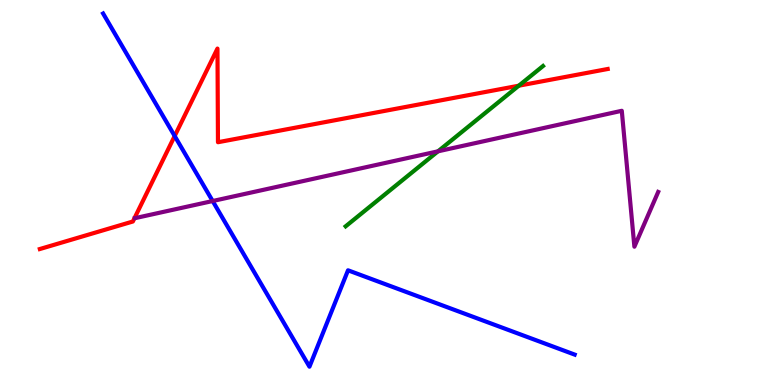[{'lines': ['blue', 'red'], 'intersections': [{'x': 2.25, 'y': 6.47}]}, {'lines': ['green', 'red'], 'intersections': [{'x': 6.69, 'y': 7.77}]}, {'lines': ['purple', 'red'], 'intersections': []}, {'lines': ['blue', 'green'], 'intersections': []}, {'lines': ['blue', 'purple'], 'intersections': [{'x': 2.74, 'y': 4.78}]}, {'lines': ['green', 'purple'], 'intersections': [{'x': 5.65, 'y': 6.07}]}]